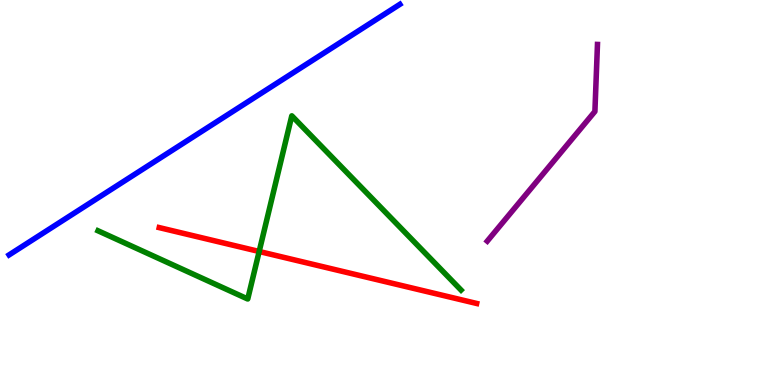[{'lines': ['blue', 'red'], 'intersections': []}, {'lines': ['green', 'red'], 'intersections': [{'x': 3.34, 'y': 3.47}]}, {'lines': ['purple', 'red'], 'intersections': []}, {'lines': ['blue', 'green'], 'intersections': []}, {'lines': ['blue', 'purple'], 'intersections': []}, {'lines': ['green', 'purple'], 'intersections': []}]